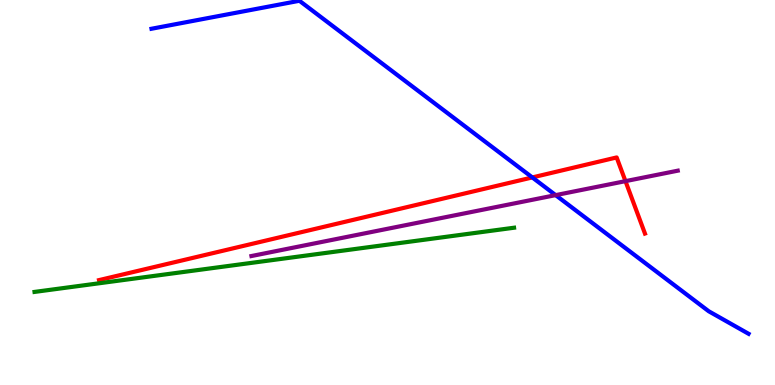[{'lines': ['blue', 'red'], 'intersections': [{'x': 6.87, 'y': 5.39}]}, {'lines': ['green', 'red'], 'intersections': []}, {'lines': ['purple', 'red'], 'intersections': [{'x': 8.07, 'y': 5.29}]}, {'lines': ['blue', 'green'], 'intersections': []}, {'lines': ['blue', 'purple'], 'intersections': [{'x': 7.17, 'y': 4.93}]}, {'lines': ['green', 'purple'], 'intersections': []}]